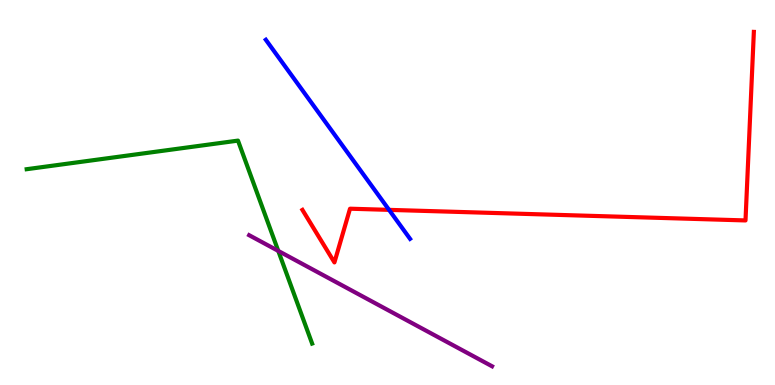[{'lines': ['blue', 'red'], 'intersections': [{'x': 5.02, 'y': 4.55}]}, {'lines': ['green', 'red'], 'intersections': []}, {'lines': ['purple', 'red'], 'intersections': []}, {'lines': ['blue', 'green'], 'intersections': []}, {'lines': ['blue', 'purple'], 'intersections': []}, {'lines': ['green', 'purple'], 'intersections': [{'x': 3.59, 'y': 3.48}]}]